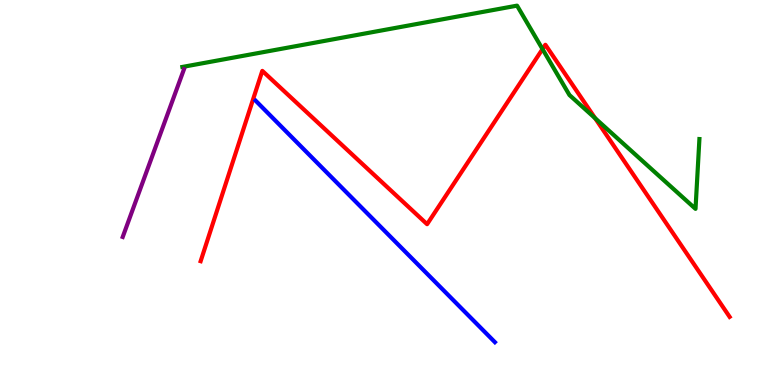[{'lines': ['blue', 'red'], 'intersections': []}, {'lines': ['green', 'red'], 'intersections': [{'x': 7.0, 'y': 8.72}, {'x': 7.68, 'y': 6.93}]}, {'lines': ['purple', 'red'], 'intersections': []}, {'lines': ['blue', 'green'], 'intersections': []}, {'lines': ['blue', 'purple'], 'intersections': []}, {'lines': ['green', 'purple'], 'intersections': []}]